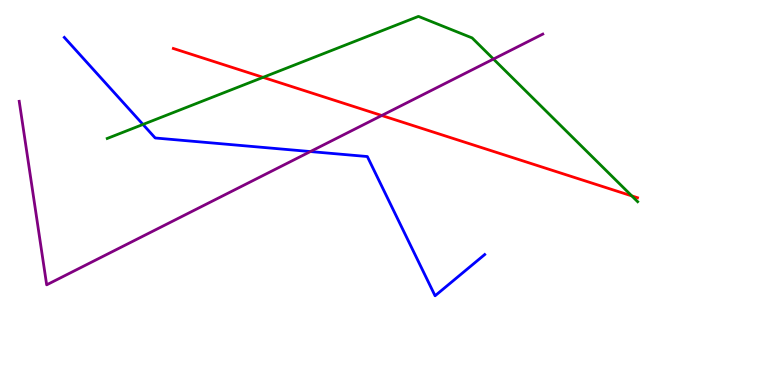[{'lines': ['blue', 'red'], 'intersections': []}, {'lines': ['green', 'red'], 'intersections': [{'x': 3.39, 'y': 7.99}, {'x': 8.15, 'y': 4.91}]}, {'lines': ['purple', 'red'], 'intersections': [{'x': 4.93, 'y': 7.0}]}, {'lines': ['blue', 'green'], 'intersections': [{'x': 1.84, 'y': 6.77}]}, {'lines': ['blue', 'purple'], 'intersections': [{'x': 4.01, 'y': 6.06}]}, {'lines': ['green', 'purple'], 'intersections': [{'x': 6.37, 'y': 8.47}]}]